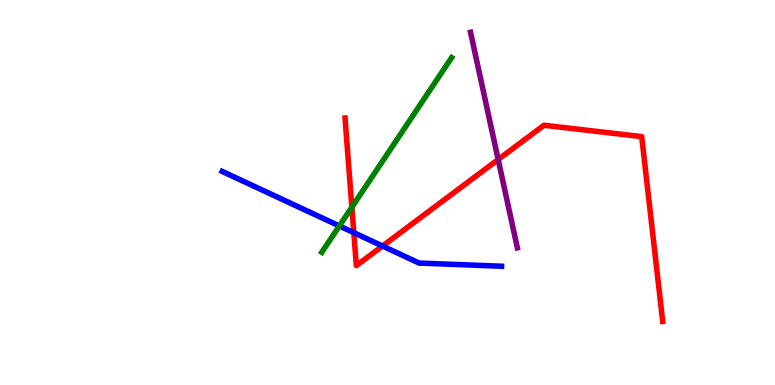[{'lines': ['blue', 'red'], 'intersections': [{'x': 4.57, 'y': 3.96}, {'x': 4.94, 'y': 3.61}]}, {'lines': ['green', 'red'], 'intersections': [{'x': 4.54, 'y': 4.62}]}, {'lines': ['purple', 'red'], 'intersections': [{'x': 6.43, 'y': 5.86}]}, {'lines': ['blue', 'green'], 'intersections': [{'x': 4.38, 'y': 4.13}]}, {'lines': ['blue', 'purple'], 'intersections': []}, {'lines': ['green', 'purple'], 'intersections': []}]